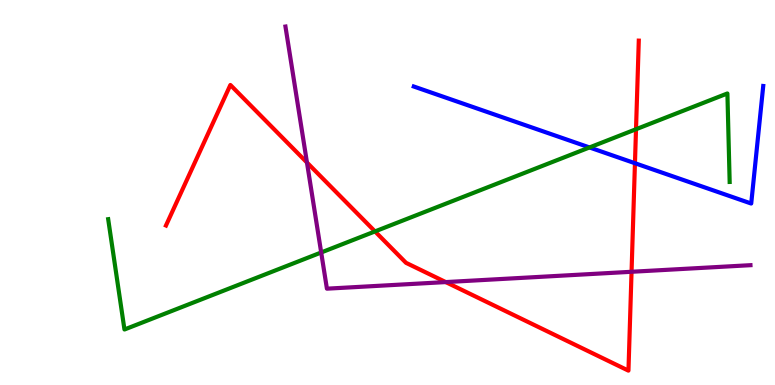[{'lines': ['blue', 'red'], 'intersections': [{'x': 8.19, 'y': 5.76}]}, {'lines': ['green', 'red'], 'intersections': [{'x': 4.84, 'y': 3.99}, {'x': 8.21, 'y': 6.64}]}, {'lines': ['purple', 'red'], 'intersections': [{'x': 3.96, 'y': 5.78}, {'x': 5.75, 'y': 2.67}, {'x': 8.15, 'y': 2.94}]}, {'lines': ['blue', 'green'], 'intersections': [{'x': 7.61, 'y': 6.17}]}, {'lines': ['blue', 'purple'], 'intersections': []}, {'lines': ['green', 'purple'], 'intersections': [{'x': 4.14, 'y': 3.44}]}]